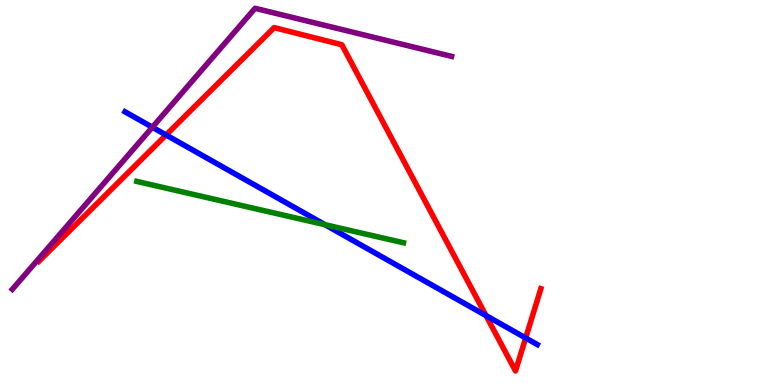[{'lines': ['blue', 'red'], 'intersections': [{'x': 2.14, 'y': 6.49}, {'x': 6.27, 'y': 1.8}, {'x': 6.78, 'y': 1.22}]}, {'lines': ['green', 'red'], 'intersections': []}, {'lines': ['purple', 'red'], 'intersections': []}, {'lines': ['blue', 'green'], 'intersections': [{'x': 4.19, 'y': 4.16}]}, {'lines': ['blue', 'purple'], 'intersections': [{'x': 1.97, 'y': 6.7}]}, {'lines': ['green', 'purple'], 'intersections': []}]